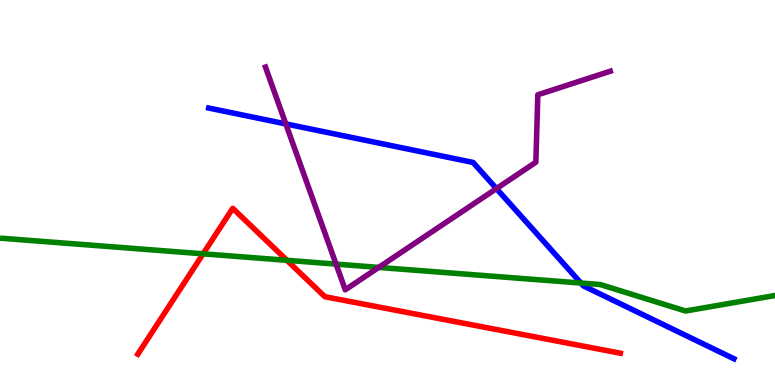[{'lines': ['blue', 'red'], 'intersections': []}, {'lines': ['green', 'red'], 'intersections': [{'x': 2.62, 'y': 3.41}, {'x': 3.7, 'y': 3.24}]}, {'lines': ['purple', 'red'], 'intersections': []}, {'lines': ['blue', 'green'], 'intersections': [{'x': 7.5, 'y': 2.65}]}, {'lines': ['blue', 'purple'], 'intersections': [{'x': 3.69, 'y': 6.78}, {'x': 6.41, 'y': 5.1}]}, {'lines': ['green', 'purple'], 'intersections': [{'x': 4.34, 'y': 3.14}, {'x': 4.89, 'y': 3.05}]}]